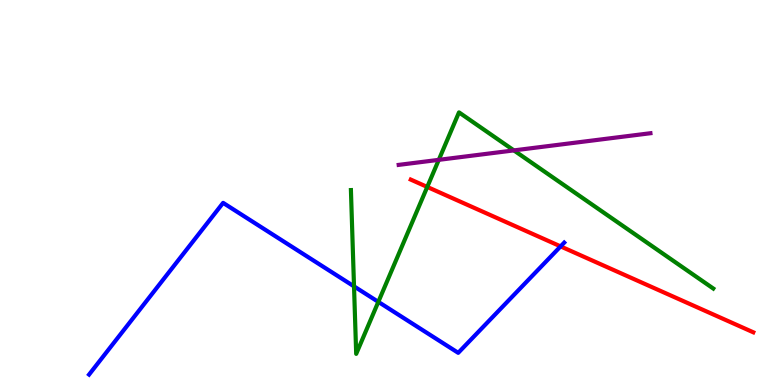[{'lines': ['blue', 'red'], 'intersections': [{'x': 7.23, 'y': 3.6}]}, {'lines': ['green', 'red'], 'intersections': [{'x': 5.51, 'y': 5.14}]}, {'lines': ['purple', 'red'], 'intersections': []}, {'lines': ['blue', 'green'], 'intersections': [{'x': 4.57, 'y': 2.56}, {'x': 4.88, 'y': 2.16}]}, {'lines': ['blue', 'purple'], 'intersections': []}, {'lines': ['green', 'purple'], 'intersections': [{'x': 5.66, 'y': 5.85}, {'x': 6.63, 'y': 6.09}]}]